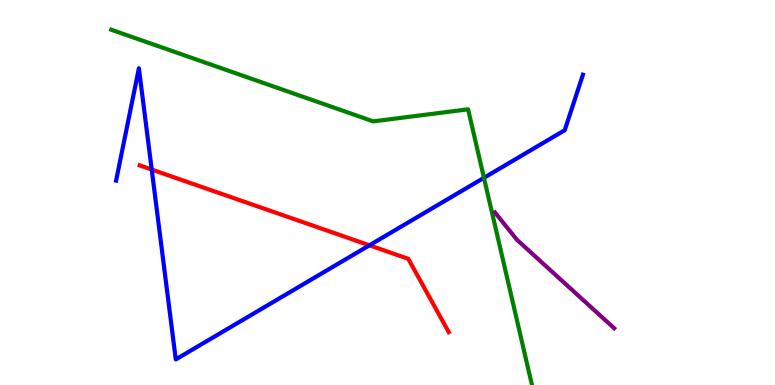[{'lines': ['blue', 'red'], 'intersections': [{'x': 1.96, 'y': 5.6}, {'x': 4.77, 'y': 3.63}]}, {'lines': ['green', 'red'], 'intersections': []}, {'lines': ['purple', 'red'], 'intersections': []}, {'lines': ['blue', 'green'], 'intersections': [{'x': 6.24, 'y': 5.38}]}, {'lines': ['blue', 'purple'], 'intersections': []}, {'lines': ['green', 'purple'], 'intersections': []}]